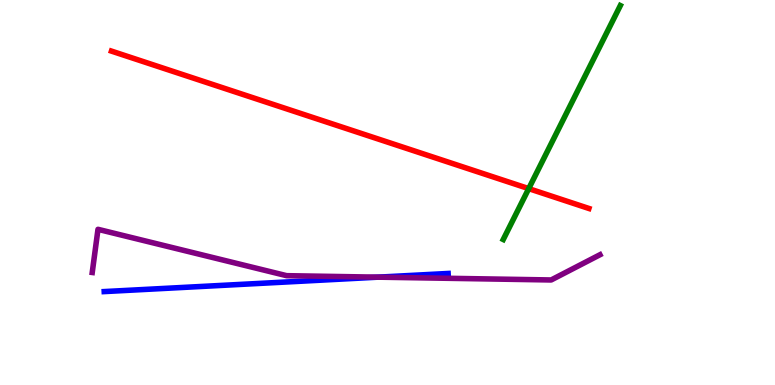[{'lines': ['blue', 'red'], 'intersections': []}, {'lines': ['green', 'red'], 'intersections': [{'x': 6.82, 'y': 5.1}]}, {'lines': ['purple', 'red'], 'intersections': []}, {'lines': ['blue', 'green'], 'intersections': []}, {'lines': ['blue', 'purple'], 'intersections': [{'x': 4.88, 'y': 2.8}]}, {'lines': ['green', 'purple'], 'intersections': []}]